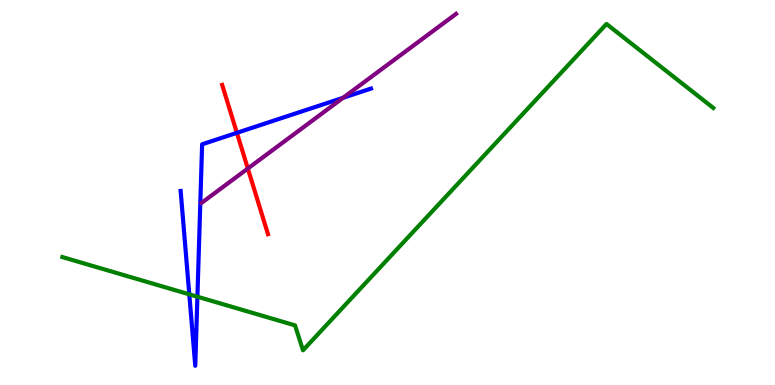[{'lines': ['blue', 'red'], 'intersections': [{'x': 3.06, 'y': 6.55}]}, {'lines': ['green', 'red'], 'intersections': []}, {'lines': ['purple', 'red'], 'intersections': [{'x': 3.2, 'y': 5.62}]}, {'lines': ['blue', 'green'], 'intersections': [{'x': 2.44, 'y': 2.36}, {'x': 2.55, 'y': 2.29}]}, {'lines': ['blue', 'purple'], 'intersections': [{'x': 4.43, 'y': 7.46}]}, {'lines': ['green', 'purple'], 'intersections': []}]